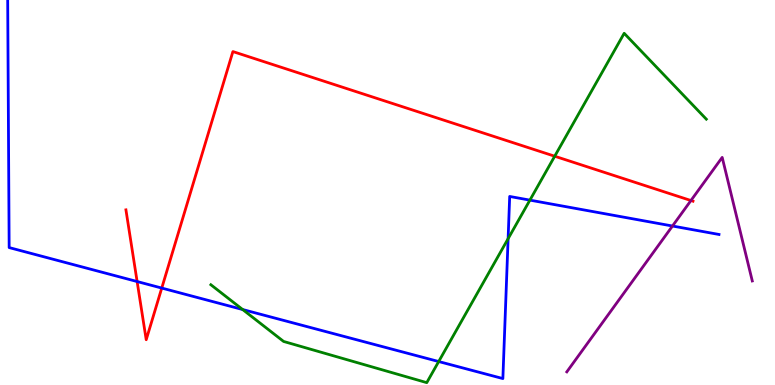[{'lines': ['blue', 'red'], 'intersections': [{'x': 1.77, 'y': 2.69}, {'x': 2.09, 'y': 2.52}]}, {'lines': ['green', 'red'], 'intersections': [{'x': 7.16, 'y': 5.94}]}, {'lines': ['purple', 'red'], 'intersections': [{'x': 8.92, 'y': 4.79}]}, {'lines': ['blue', 'green'], 'intersections': [{'x': 3.13, 'y': 1.96}, {'x': 5.66, 'y': 0.609}, {'x': 6.56, 'y': 3.8}, {'x': 6.84, 'y': 4.8}]}, {'lines': ['blue', 'purple'], 'intersections': [{'x': 8.68, 'y': 4.13}]}, {'lines': ['green', 'purple'], 'intersections': []}]